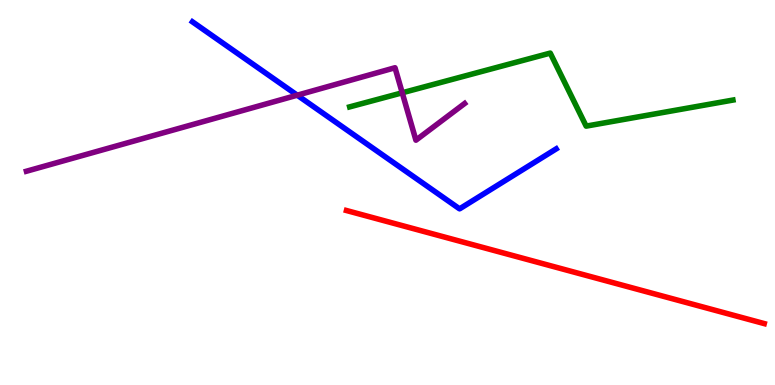[{'lines': ['blue', 'red'], 'intersections': []}, {'lines': ['green', 'red'], 'intersections': []}, {'lines': ['purple', 'red'], 'intersections': []}, {'lines': ['blue', 'green'], 'intersections': []}, {'lines': ['blue', 'purple'], 'intersections': [{'x': 3.84, 'y': 7.53}]}, {'lines': ['green', 'purple'], 'intersections': [{'x': 5.19, 'y': 7.59}]}]